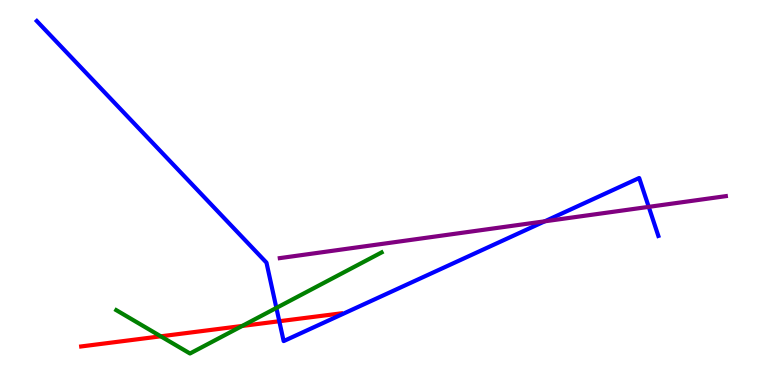[{'lines': ['blue', 'red'], 'intersections': [{'x': 3.6, 'y': 1.66}]}, {'lines': ['green', 'red'], 'intersections': [{'x': 2.07, 'y': 1.26}, {'x': 3.12, 'y': 1.53}]}, {'lines': ['purple', 'red'], 'intersections': []}, {'lines': ['blue', 'green'], 'intersections': [{'x': 3.57, 'y': 2.0}]}, {'lines': ['blue', 'purple'], 'intersections': [{'x': 7.03, 'y': 4.25}, {'x': 8.37, 'y': 4.63}]}, {'lines': ['green', 'purple'], 'intersections': []}]